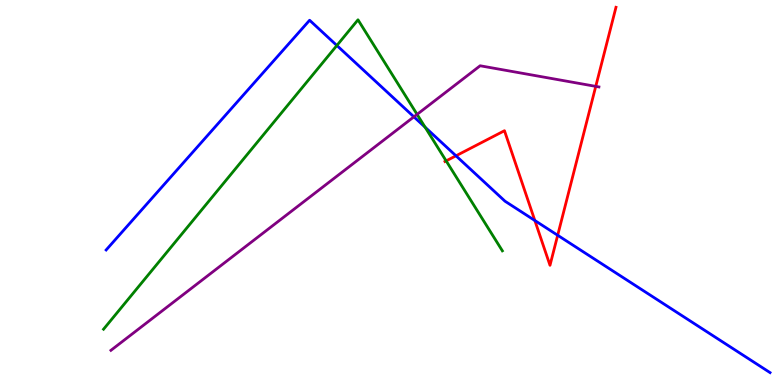[{'lines': ['blue', 'red'], 'intersections': [{'x': 5.88, 'y': 5.95}, {'x': 6.9, 'y': 4.27}, {'x': 7.2, 'y': 3.89}]}, {'lines': ['green', 'red'], 'intersections': [{'x': 5.76, 'y': 5.82}]}, {'lines': ['purple', 'red'], 'intersections': [{'x': 7.69, 'y': 7.76}]}, {'lines': ['blue', 'green'], 'intersections': [{'x': 4.35, 'y': 8.82}, {'x': 5.49, 'y': 6.7}]}, {'lines': ['blue', 'purple'], 'intersections': [{'x': 5.34, 'y': 6.97}]}, {'lines': ['green', 'purple'], 'intersections': [{'x': 5.38, 'y': 7.03}]}]